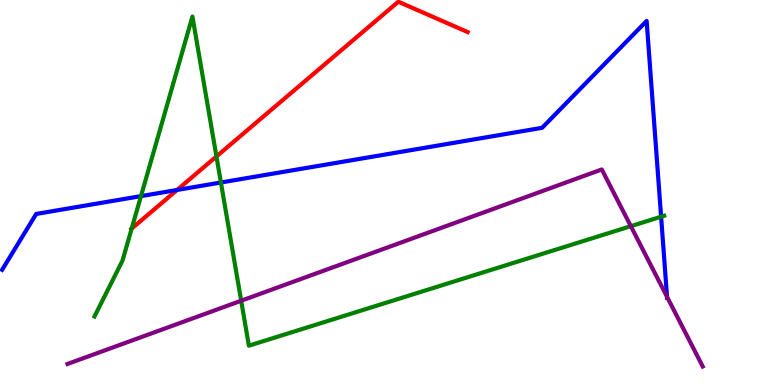[{'lines': ['blue', 'red'], 'intersections': [{'x': 2.28, 'y': 5.07}]}, {'lines': ['green', 'red'], 'intersections': [{'x': 1.7, 'y': 4.06}, {'x': 2.79, 'y': 5.94}]}, {'lines': ['purple', 'red'], 'intersections': []}, {'lines': ['blue', 'green'], 'intersections': [{'x': 1.82, 'y': 4.91}, {'x': 2.85, 'y': 5.26}, {'x': 8.53, 'y': 4.37}]}, {'lines': ['blue', 'purple'], 'intersections': [{'x': 8.61, 'y': 2.29}]}, {'lines': ['green', 'purple'], 'intersections': [{'x': 3.11, 'y': 2.19}, {'x': 8.14, 'y': 4.13}]}]